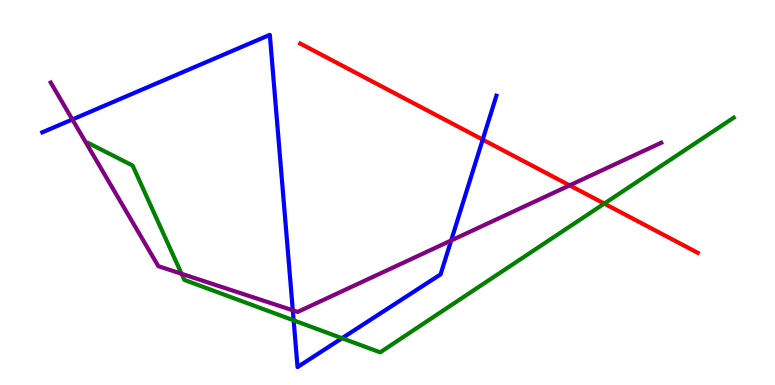[{'lines': ['blue', 'red'], 'intersections': [{'x': 6.23, 'y': 6.37}]}, {'lines': ['green', 'red'], 'intersections': [{'x': 7.8, 'y': 4.71}]}, {'lines': ['purple', 'red'], 'intersections': [{'x': 7.35, 'y': 5.19}]}, {'lines': ['blue', 'green'], 'intersections': [{'x': 3.79, 'y': 1.68}, {'x': 4.41, 'y': 1.22}]}, {'lines': ['blue', 'purple'], 'intersections': [{'x': 0.934, 'y': 6.9}, {'x': 3.78, 'y': 1.94}, {'x': 5.82, 'y': 3.75}]}, {'lines': ['green', 'purple'], 'intersections': [{'x': 2.34, 'y': 2.89}]}]